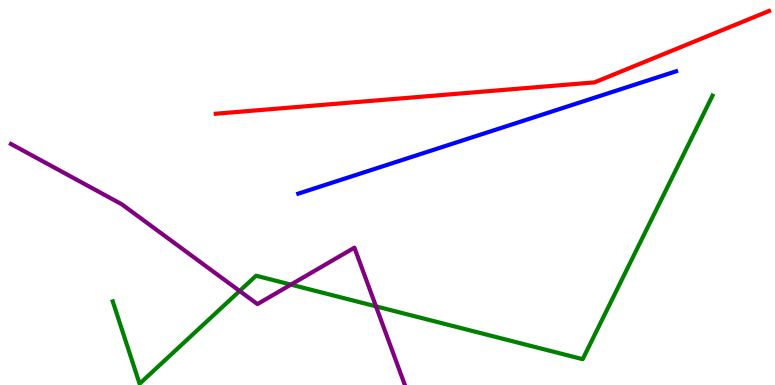[{'lines': ['blue', 'red'], 'intersections': []}, {'lines': ['green', 'red'], 'intersections': []}, {'lines': ['purple', 'red'], 'intersections': []}, {'lines': ['blue', 'green'], 'intersections': []}, {'lines': ['blue', 'purple'], 'intersections': []}, {'lines': ['green', 'purple'], 'intersections': [{'x': 3.09, 'y': 2.44}, {'x': 3.75, 'y': 2.61}, {'x': 4.85, 'y': 2.04}]}]